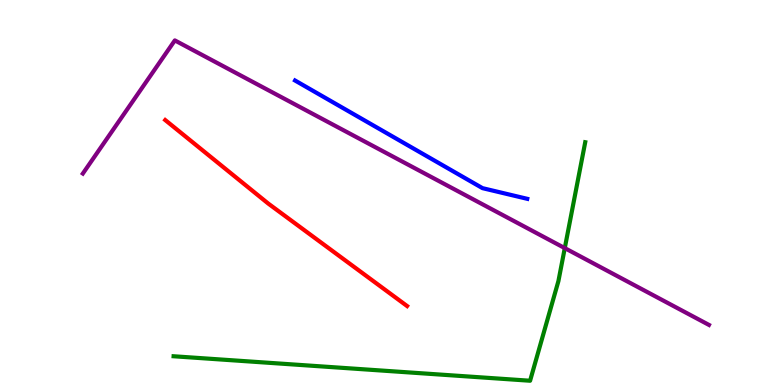[{'lines': ['blue', 'red'], 'intersections': []}, {'lines': ['green', 'red'], 'intersections': []}, {'lines': ['purple', 'red'], 'intersections': []}, {'lines': ['blue', 'green'], 'intersections': []}, {'lines': ['blue', 'purple'], 'intersections': []}, {'lines': ['green', 'purple'], 'intersections': [{'x': 7.29, 'y': 3.56}]}]